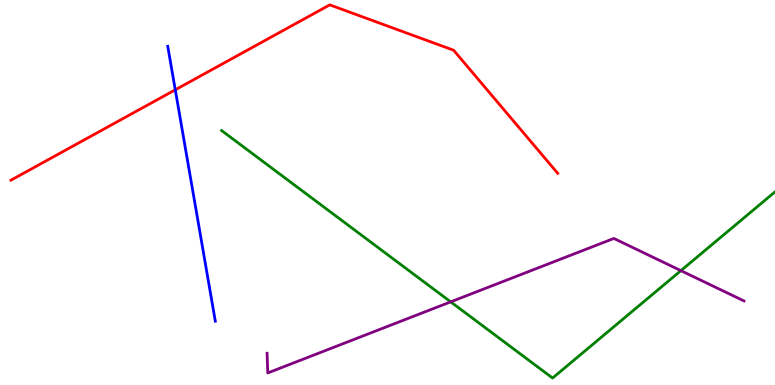[{'lines': ['blue', 'red'], 'intersections': [{'x': 2.26, 'y': 7.67}]}, {'lines': ['green', 'red'], 'intersections': []}, {'lines': ['purple', 'red'], 'intersections': []}, {'lines': ['blue', 'green'], 'intersections': []}, {'lines': ['blue', 'purple'], 'intersections': []}, {'lines': ['green', 'purple'], 'intersections': [{'x': 5.82, 'y': 2.16}, {'x': 8.79, 'y': 2.97}]}]